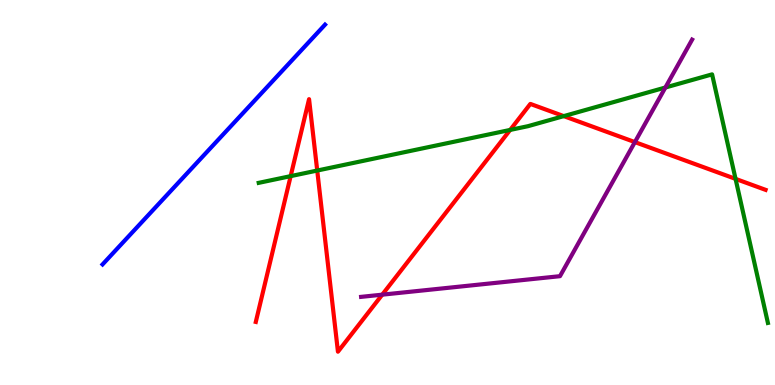[{'lines': ['blue', 'red'], 'intersections': []}, {'lines': ['green', 'red'], 'intersections': [{'x': 3.75, 'y': 5.43}, {'x': 4.09, 'y': 5.57}, {'x': 6.58, 'y': 6.63}, {'x': 7.27, 'y': 6.98}, {'x': 9.49, 'y': 5.35}]}, {'lines': ['purple', 'red'], 'intersections': [{'x': 4.93, 'y': 2.35}, {'x': 8.19, 'y': 6.31}]}, {'lines': ['blue', 'green'], 'intersections': []}, {'lines': ['blue', 'purple'], 'intersections': []}, {'lines': ['green', 'purple'], 'intersections': [{'x': 8.59, 'y': 7.73}]}]